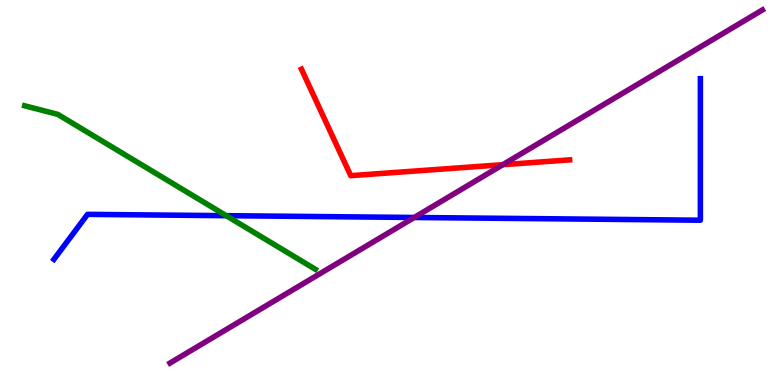[{'lines': ['blue', 'red'], 'intersections': []}, {'lines': ['green', 'red'], 'intersections': []}, {'lines': ['purple', 'red'], 'intersections': [{'x': 6.49, 'y': 5.72}]}, {'lines': ['blue', 'green'], 'intersections': [{'x': 2.92, 'y': 4.4}]}, {'lines': ['blue', 'purple'], 'intersections': [{'x': 5.35, 'y': 4.35}]}, {'lines': ['green', 'purple'], 'intersections': []}]